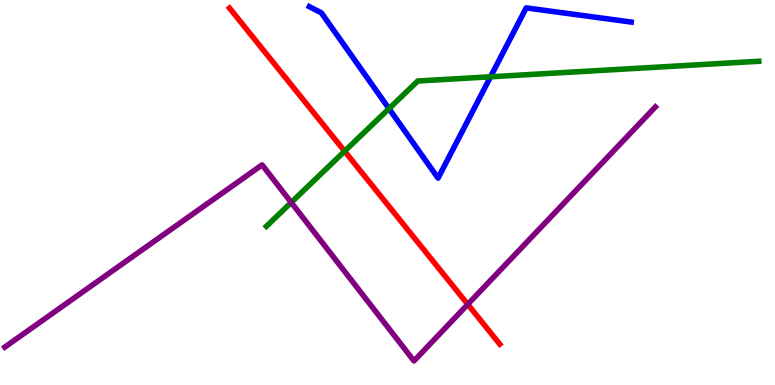[{'lines': ['blue', 'red'], 'intersections': []}, {'lines': ['green', 'red'], 'intersections': [{'x': 4.45, 'y': 6.07}]}, {'lines': ['purple', 'red'], 'intersections': [{'x': 6.04, 'y': 2.09}]}, {'lines': ['blue', 'green'], 'intersections': [{'x': 5.02, 'y': 7.18}, {'x': 6.33, 'y': 8.01}]}, {'lines': ['blue', 'purple'], 'intersections': []}, {'lines': ['green', 'purple'], 'intersections': [{'x': 3.76, 'y': 4.74}]}]